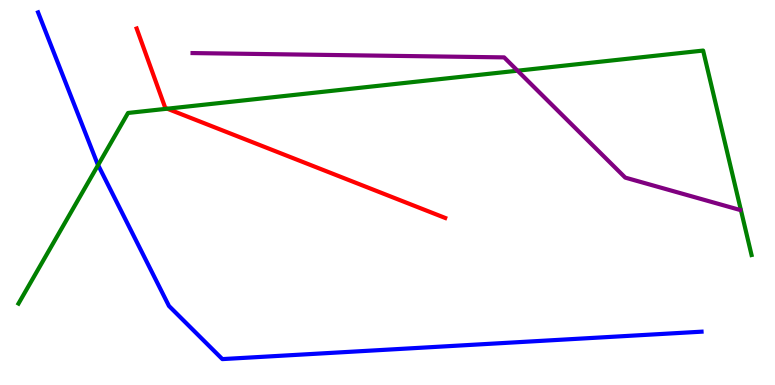[{'lines': ['blue', 'red'], 'intersections': []}, {'lines': ['green', 'red'], 'intersections': [{'x': 2.16, 'y': 7.18}]}, {'lines': ['purple', 'red'], 'intersections': []}, {'lines': ['blue', 'green'], 'intersections': [{'x': 1.27, 'y': 5.71}]}, {'lines': ['blue', 'purple'], 'intersections': []}, {'lines': ['green', 'purple'], 'intersections': [{'x': 6.68, 'y': 8.16}]}]